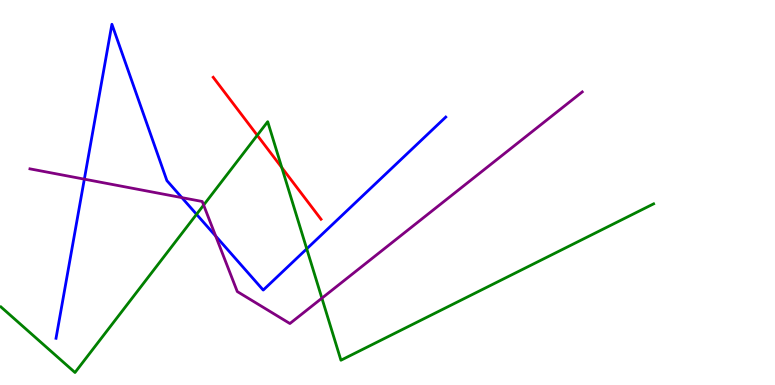[{'lines': ['blue', 'red'], 'intersections': []}, {'lines': ['green', 'red'], 'intersections': [{'x': 3.32, 'y': 6.49}, {'x': 3.64, 'y': 5.65}]}, {'lines': ['purple', 'red'], 'intersections': []}, {'lines': ['blue', 'green'], 'intersections': [{'x': 2.54, 'y': 4.43}, {'x': 3.96, 'y': 3.54}]}, {'lines': ['blue', 'purple'], 'intersections': [{'x': 1.09, 'y': 5.35}, {'x': 2.35, 'y': 4.87}, {'x': 2.78, 'y': 3.87}]}, {'lines': ['green', 'purple'], 'intersections': [{'x': 2.63, 'y': 4.67}, {'x': 4.15, 'y': 2.26}]}]